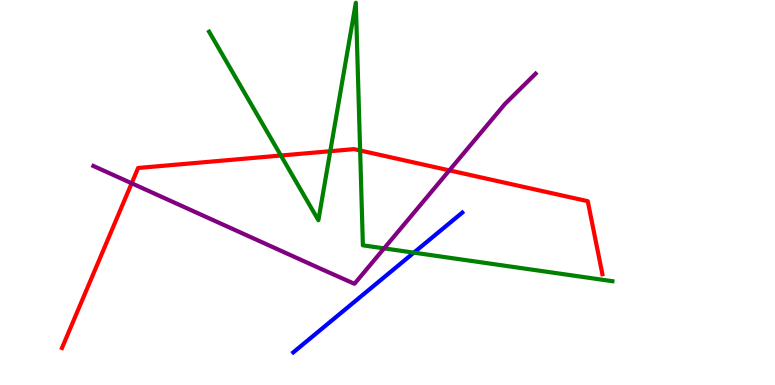[{'lines': ['blue', 'red'], 'intersections': []}, {'lines': ['green', 'red'], 'intersections': [{'x': 3.62, 'y': 5.96}, {'x': 4.26, 'y': 6.07}, {'x': 4.65, 'y': 6.09}]}, {'lines': ['purple', 'red'], 'intersections': [{'x': 1.7, 'y': 5.24}, {'x': 5.8, 'y': 5.57}]}, {'lines': ['blue', 'green'], 'intersections': [{'x': 5.34, 'y': 3.44}]}, {'lines': ['blue', 'purple'], 'intersections': []}, {'lines': ['green', 'purple'], 'intersections': [{'x': 4.96, 'y': 3.55}]}]